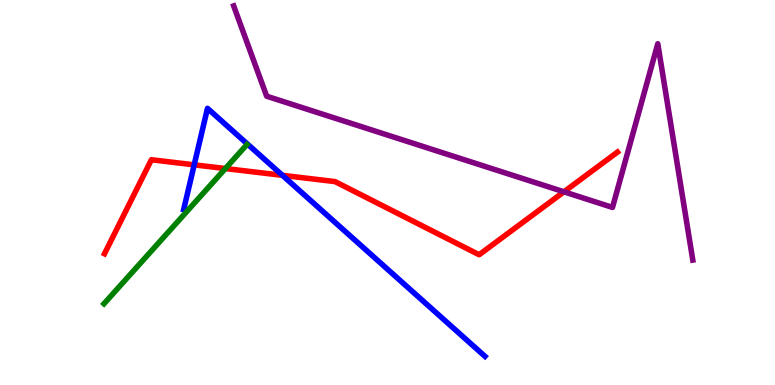[{'lines': ['blue', 'red'], 'intersections': [{'x': 2.51, 'y': 5.72}, {'x': 3.64, 'y': 5.45}]}, {'lines': ['green', 'red'], 'intersections': [{'x': 2.91, 'y': 5.62}]}, {'lines': ['purple', 'red'], 'intersections': [{'x': 7.28, 'y': 5.02}]}, {'lines': ['blue', 'green'], 'intersections': []}, {'lines': ['blue', 'purple'], 'intersections': []}, {'lines': ['green', 'purple'], 'intersections': []}]